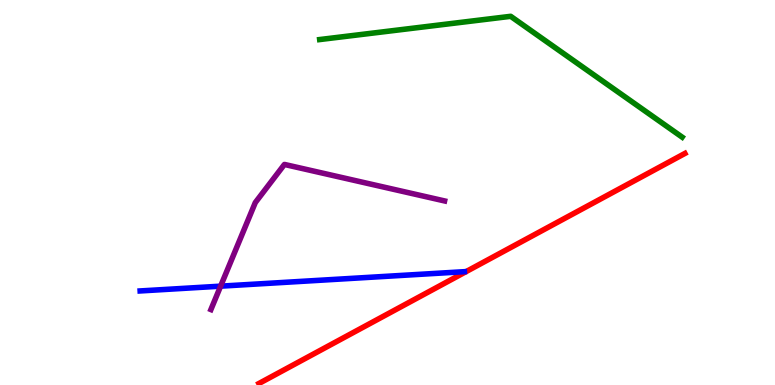[{'lines': ['blue', 'red'], 'intersections': []}, {'lines': ['green', 'red'], 'intersections': []}, {'lines': ['purple', 'red'], 'intersections': []}, {'lines': ['blue', 'green'], 'intersections': []}, {'lines': ['blue', 'purple'], 'intersections': [{'x': 2.85, 'y': 2.57}]}, {'lines': ['green', 'purple'], 'intersections': []}]